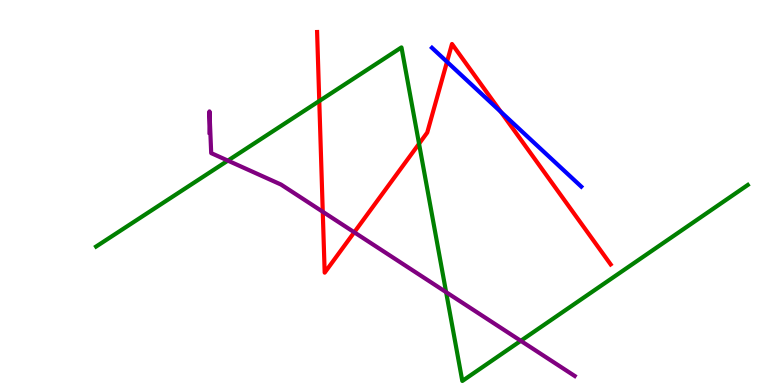[{'lines': ['blue', 'red'], 'intersections': [{'x': 5.77, 'y': 8.39}, {'x': 6.46, 'y': 7.1}]}, {'lines': ['green', 'red'], 'intersections': [{'x': 4.12, 'y': 7.38}, {'x': 5.41, 'y': 6.27}]}, {'lines': ['purple', 'red'], 'intersections': [{'x': 4.16, 'y': 4.5}, {'x': 4.57, 'y': 3.97}]}, {'lines': ['blue', 'green'], 'intersections': []}, {'lines': ['blue', 'purple'], 'intersections': []}, {'lines': ['green', 'purple'], 'intersections': [{'x': 2.94, 'y': 5.83}, {'x': 5.76, 'y': 2.41}, {'x': 6.72, 'y': 1.15}]}]